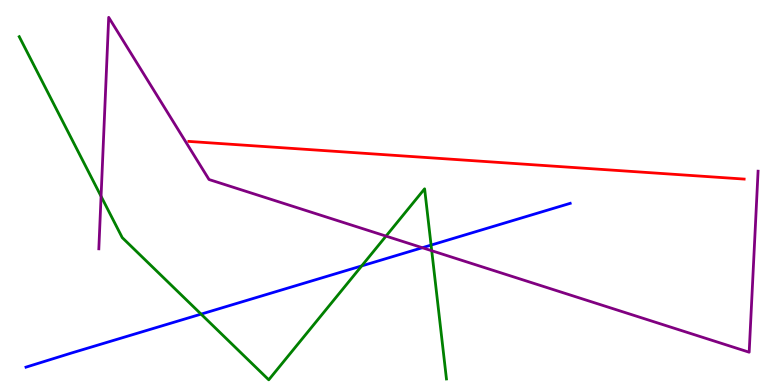[{'lines': ['blue', 'red'], 'intersections': []}, {'lines': ['green', 'red'], 'intersections': []}, {'lines': ['purple', 'red'], 'intersections': []}, {'lines': ['blue', 'green'], 'intersections': [{'x': 2.59, 'y': 1.84}, {'x': 4.67, 'y': 3.09}, {'x': 5.56, 'y': 3.63}]}, {'lines': ['blue', 'purple'], 'intersections': [{'x': 5.45, 'y': 3.57}]}, {'lines': ['green', 'purple'], 'intersections': [{'x': 1.3, 'y': 4.9}, {'x': 4.98, 'y': 3.87}, {'x': 5.57, 'y': 3.49}]}]